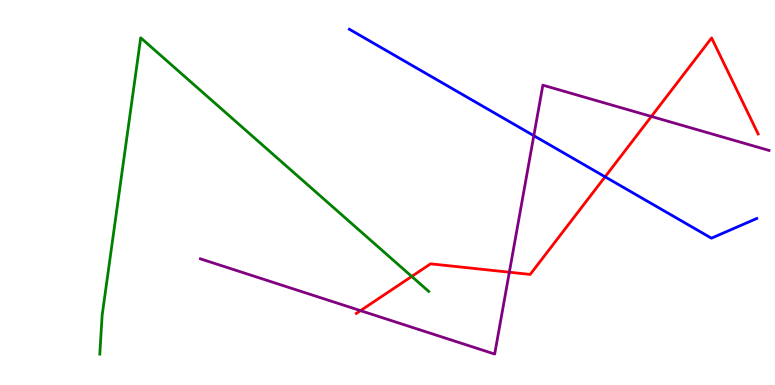[{'lines': ['blue', 'red'], 'intersections': [{'x': 7.81, 'y': 5.41}]}, {'lines': ['green', 'red'], 'intersections': [{'x': 5.31, 'y': 2.82}]}, {'lines': ['purple', 'red'], 'intersections': [{'x': 4.65, 'y': 1.93}, {'x': 6.57, 'y': 2.93}, {'x': 8.4, 'y': 6.97}]}, {'lines': ['blue', 'green'], 'intersections': []}, {'lines': ['blue', 'purple'], 'intersections': [{'x': 6.89, 'y': 6.48}]}, {'lines': ['green', 'purple'], 'intersections': []}]